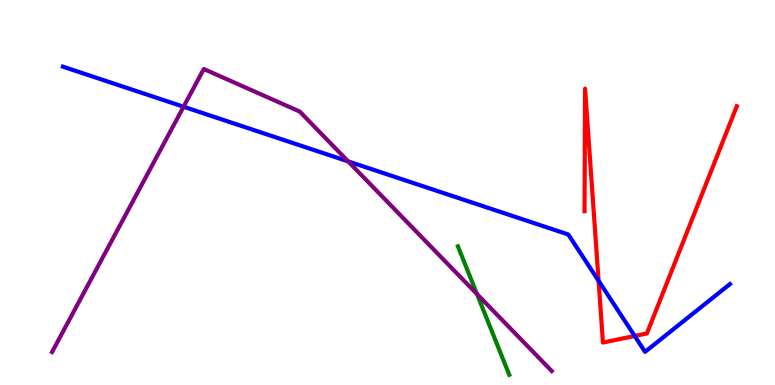[{'lines': ['blue', 'red'], 'intersections': [{'x': 7.72, 'y': 2.71}, {'x': 8.19, 'y': 1.27}]}, {'lines': ['green', 'red'], 'intersections': []}, {'lines': ['purple', 'red'], 'intersections': []}, {'lines': ['blue', 'green'], 'intersections': []}, {'lines': ['blue', 'purple'], 'intersections': [{'x': 2.37, 'y': 7.23}, {'x': 4.49, 'y': 5.81}]}, {'lines': ['green', 'purple'], 'intersections': [{'x': 6.15, 'y': 2.36}]}]